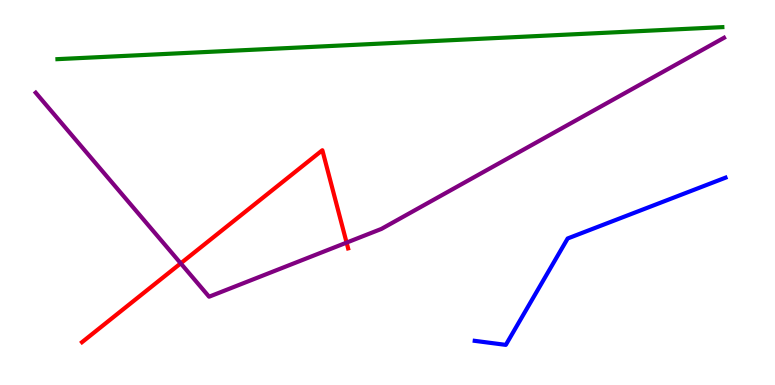[{'lines': ['blue', 'red'], 'intersections': []}, {'lines': ['green', 'red'], 'intersections': []}, {'lines': ['purple', 'red'], 'intersections': [{'x': 2.33, 'y': 3.16}, {'x': 4.47, 'y': 3.7}]}, {'lines': ['blue', 'green'], 'intersections': []}, {'lines': ['blue', 'purple'], 'intersections': []}, {'lines': ['green', 'purple'], 'intersections': []}]